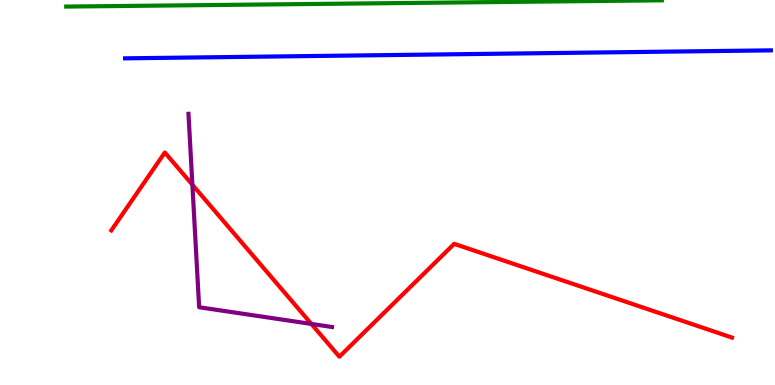[{'lines': ['blue', 'red'], 'intersections': []}, {'lines': ['green', 'red'], 'intersections': []}, {'lines': ['purple', 'red'], 'intersections': [{'x': 2.48, 'y': 5.2}, {'x': 4.02, 'y': 1.59}]}, {'lines': ['blue', 'green'], 'intersections': []}, {'lines': ['blue', 'purple'], 'intersections': []}, {'lines': ['green', 'purple'], 'intersections': []}]